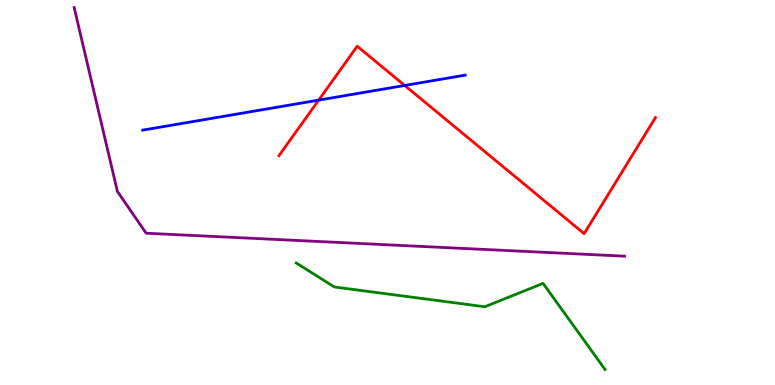[{'lines': ['blue', 'red'], 'intersections': [{'x': 4.11, 'y': 7.4}, {'x': 5.22, 'y': 7.78}]}, {'lines': ['green', 'red'], 'intersections': []}, {'lines': ['purple', 'red'], 'intersections': []}, {'lines': ['blue', 'green'], 'intersections': []}, {'lines': ['blue', 'purple'], 'intersections': []}, {'lines': ['green', 'purple'], 'intersections': []}]